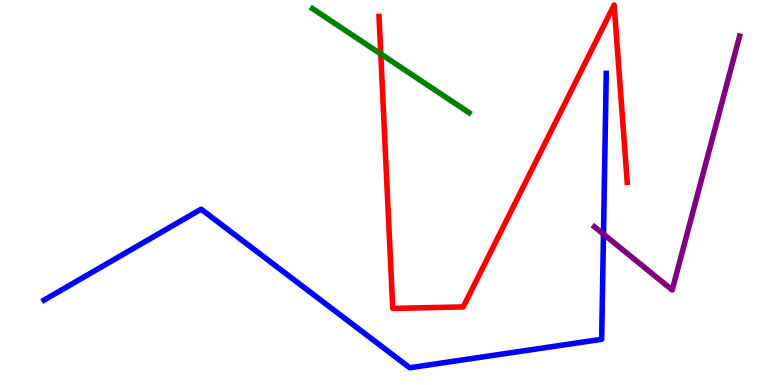[{'lines': ['blue', 'red'], 'intersections': []}, {'lines': ['green', 'red'], 'intersections': [{'x': 4.91, 'y': 8.6}]}, {'lines': ['purple', 'red'], 'intersections': []}, {'lines': ['blue', 'green'], 'intersections': []}, {'lines': ['blue', 'purple'], 'intersections': [{'x': 7.79, 'y': 3.92}]}, {'lines': ['green', 'purple'], 'intersections': []}]